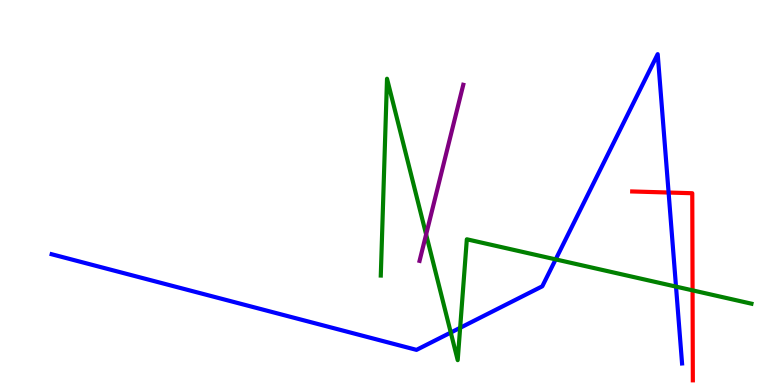[{'lines': ['blue', 'red'], 'intersections': [{'x': 8.63, 'y': 5.0}]}, {'lines': ['green', 'red'], 'intersections': [{'x': 8.94, 'y': 2.46}]}, {'lines': ['purple', 'red'], 'intersections': []}, {'lines': ['blue', 'green'], 'intersections': [{'x': 5.82, 'y': 1.36}, {'x': 5.94, 'y': 1.49}, {'x': 7.17, 'y': 3.26}, {'x': 8.72, 'y': 2.56}]}, {'lines': ['blue', 'purple'], 'intersections': []}, {'lines': ['green', 'purple'], 'intersections': [{'x': 5.5, 'y': 3.91}]}]